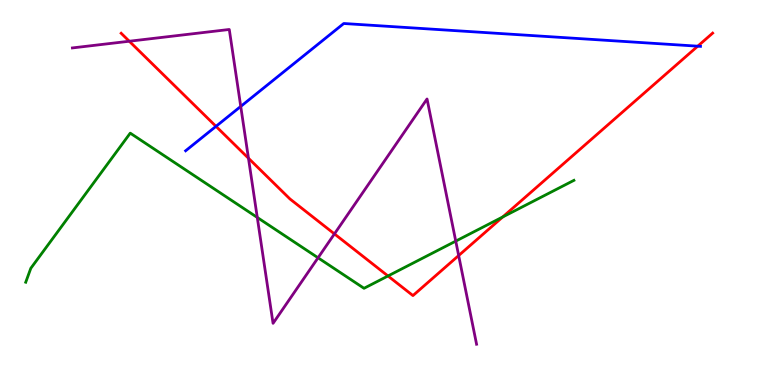[{'lines': ['blue', 'red'], 'intersections': [{'x': 2.79, 'y': 6.72}, {'x': 9.0, 'y': 8.8}]}, {'lines': ['green', 'red'], 'intersections': [{'x': 5.01, 'y': 2.83}, {'x': 6.49, 'y': 4.36}]}, {'lines': ['purple', 'red'], 'intersections': [{'x': 1.67, 'y': 8.93}, {'x': 3.21, 'y': 5.89}, {'x': 4.32, 'y': 3.92}, {'x': 5.92, 'y': 3.36}]}, {'lines': ['blue', 'green'], 'intersections': []}, {'lines': ['blue', 'purple'], 'intersections': [{'x': 3.11, 'y': 7.24}]}, {'lines': ['green', 'purple'], 'intersections': [{'x': 3.32, 'y': 4.35}, {'x': 4.1, 'y': 3.3}, {'x': 5.88, 'y': 3.74}]}]